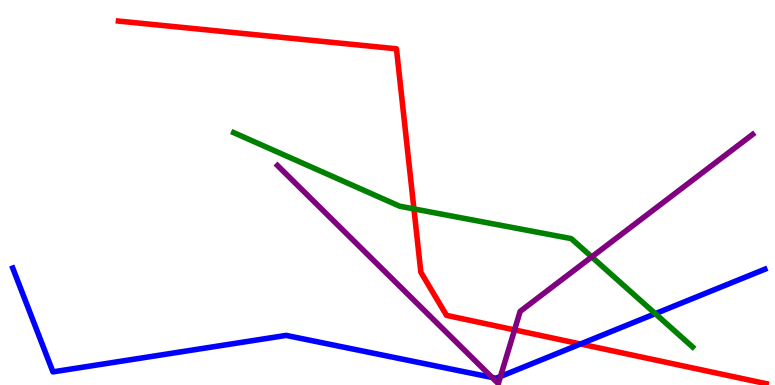[{'lines': ['blue', 'red'], 'intersections': [{'x': 7.49, 'y': 1.07}]}, {'lines': ['green', 'red'], 'intersections': [{'x': 5.34, 'y': 4.57}]}, {'lines': ['purple', 'red'], 'intersections': [{'x': 6.64, 'y': 1.43}]}, {'lines': ['blue', 'green'], 'intersections': [{'x': 8.46, 'y': 1.85}]}, {'lines': ['blue', 'purple'], 'intersections': [{'x': 6.35, 'y': 0.196}, {'x': 6.46, 'y': 0.222}]}, {'lines': ['green', 'purple'], 'intersections': [{'x': 7.64, 'y': 3.33}]}]